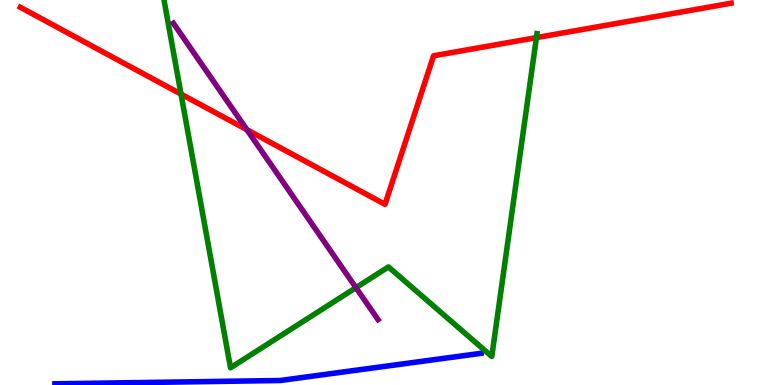[{'lines': ['blue', 'red'], 'intersections': []}, {'lines': ['green', 'red'], 'intersections': [{'x': 2.34, 'y': 7.56}, {'x': 6.92, 'y': 9.02}]}, {'lines': ['purple', 'red'], 'intersections': [{'x': 3.19, 'y': 6.63}]}, {'lines': ['blue', 'green'], 'intersections': []}, {'lines': ['blue', 'purple'], 'intersections': []}, {'lines': ['green', 'purple'], 'intersections': [{'x': 4.59, 'y': 2.53}]}]